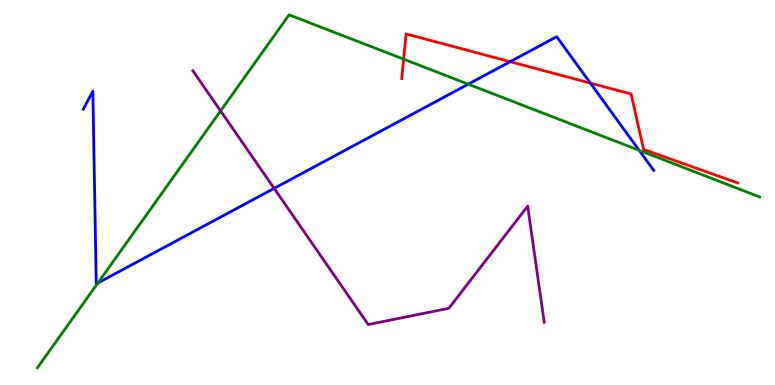[{'lines': ['blue', 'red'], 'intersections': [{'x': 6.58, 'y': 8.4}, {'x': 7.62, 'y': 7.84}]}, {'lines': ['green', 'red'], 'intersections': [{'x': 5.21, 'y': 8.46}]}, {'lines': ['purple', 'red'], 'intersections': []}, {'lines': ['blue', 'green'], 'intersections': [{'x': 1.26, 'y': 2.65}, {'x': 6.04, 'y': 7.81}, {'x': 8.25, 'y': 6.1}]}, {'lines': ['blue', 'purple'], 'intersections': [{'x': 3.54, 'y': 5.11}]}, {'lines': ['green', 'purple'], 'intersections': [{'x': 2.85, 'y': 7.12}]}]